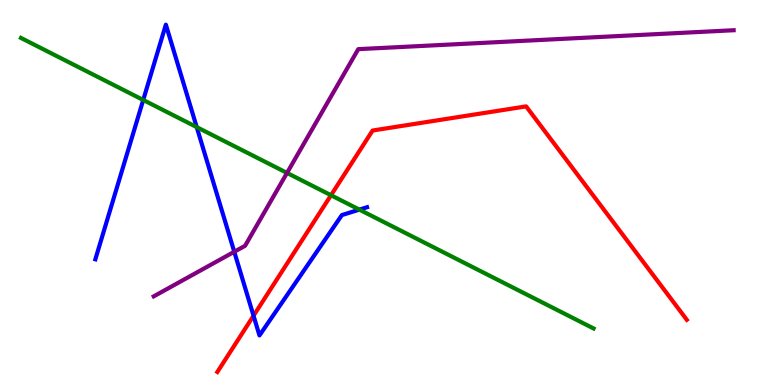[{'lines': ['blue', 'red'], 'intersections': [{'x': 3.27, 'y': 1.8}]}, {'lines': ['green', 'red'], 'intersections': [{'x': 4.27, 'y': 4.93}]}, {'lines': ['purple', 'red'], 'intersections': []}, {'lines': ['blue', 'green'], 'intersections': [{'x': 1.85, 'y': 7.4}, {'x': 2.54, 'y': 6.7}, {'x': 4.64, 'y': 4.56}]}, {'lines': ['blue', 'purple'], 'intersections': [{'x': 3.02, 'y': 3.46}]}, {'lines': ['green', 'purple'], 'intersections': [{'x': 3.7, 'y': 5.51}]}]